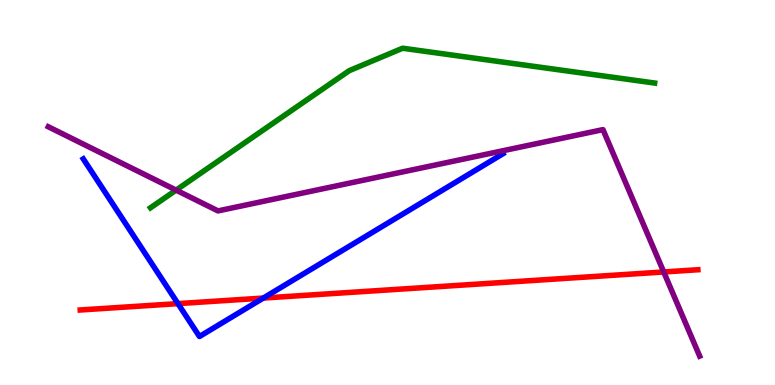[{'lines': ['blue', 'red'], 'intersections': [{'x': 2.3, 'y': 2.11}, {'x': 3.4, 'y': 2.26}]}, {'lines': ['green', 'red'], 'intersections': []}, {'lines': ['purple', 'red'], 'intersections': [{'x': 8.56, 'y': 2.94}]}, {'lines': ['blue', 'green'], 'intersections': []}, {'lines': ['blue', 'purple'], 'intersections': []}, {'lines': ['green', 'purple'], 'intersections': [{'x': 2.27, 'y': 5.06}]}]